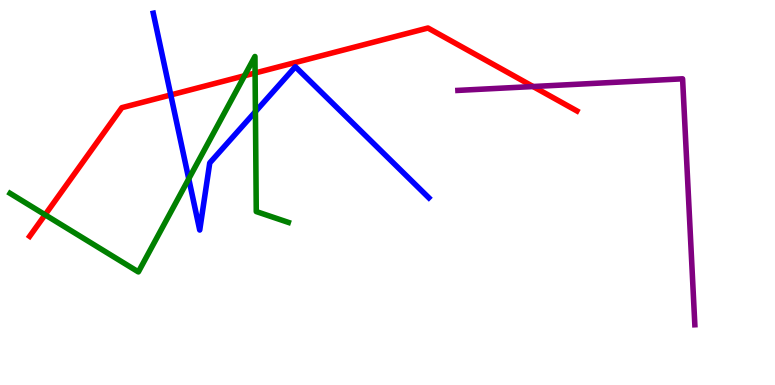[{'lines': ['blue', 'red'], 'intersections': [{'x': 2.2, 'y': 7.53}]}, {'lines': ['green', 'red'], 'intersections': [{'x': 0.582, 'y': 4.42}, {'x': 3.16, 'y': 8.03}, {'x': 3.29, 'y': 8.1}]}, {'lines': ['purple', 'red'], 'intersections': [{'x': 6.88, 'y': 7.75}]}, {'lines': ['blue', 'green'], 'intersections': [{'x': 2.44, 'y': 5.36}, {'x': 3.3, 'y': 7.1}]}, {'lines': ['blue', 'purple'], 'intersections': []}, {'lines': ['green', 'purple'], 'intersections': []}]